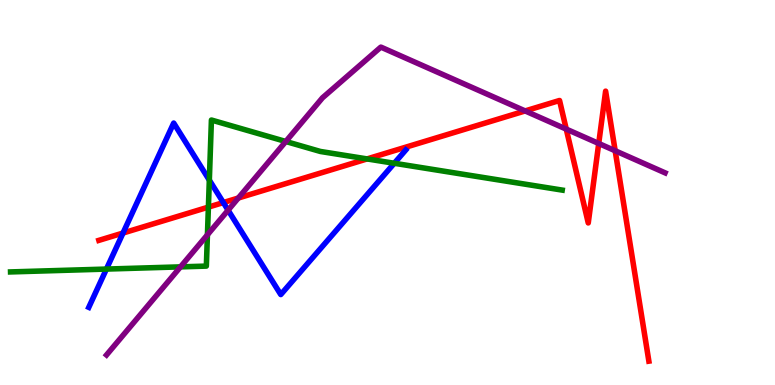[{'lines': ['blue', 'red'], 'intersections': [{'x': 1.59, 'y': 3.95}, {'x': 2.88, 'y': 4.74}]}, {'lines': ['green', 'red'], 'intersections': [{'x': 2.69, 'y': 4.62}, {'x': 4.74, 'y': 5.87}]}, {'lines': ['purple', 'red'], 'intersections': [{'x': 3.08, 'y': 4.86}, {'x': 6.78, 'y': 7.12}, {'x': 7.31, 'y': 6.65}, {'x': 7.73, 'y': 6.27}, {'x': 7.94, 'y': 6.08}]}, {'lines': ['blue', 'green'], 'intersections': [{'x': 1.37, 'y': 3.01}, {'x': 2.7, 'y': 5.32}, {'x': 5.09, 'y': 5.76}]}, {'lines': ['blue', 'purple'], 'intersections': [{'x': 2.94, 'y': 4.54}]}, {'lines': ['green', 'purple'], 'intersections': [{'x': 2.33, 'y': 3.07}, {'x': 2.68, 'y': 3.9}, {'x': 3.69, 'y': 6.32}]}]